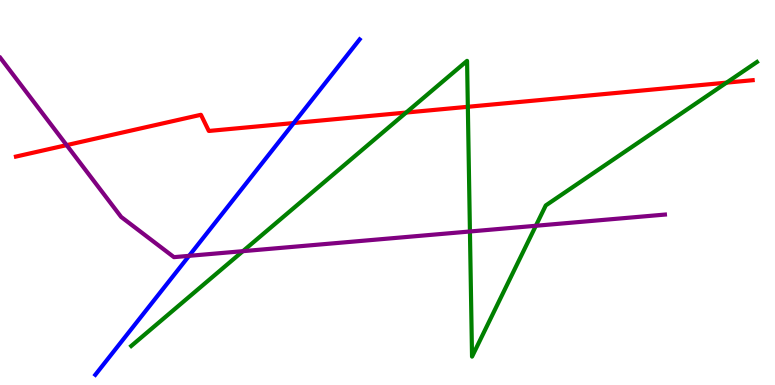[{'lines': ['blue', 'red'], 'intersections': [{'x': 3.79, 'y': 6.8}]}, {'lines': ['green', 'red'], 'intersections': [{'x': 5.24, 'y': 7.08}, {'x': 6.04, 'y': 7.23}, {'x': 9.38, 'y': 7.85}]}, {'lines': ['purple', 'red'], 'intersections': [{'x': 0.86, 'y': 6.23}]}, {'lines': ['blue', 'green'], 'intersections': []}, {'lines': ['blue', 'purple'], 'intersections': [{'x': 2.44, 'y': 3.35}]}, {'lines': ['green', 'purple'], 'intersections': [{'x': 3.13, 'y': 3.48}, {'x': 6.06, 'y': 3.99}, {'x': 6.91, 'y': 4.14}]}]